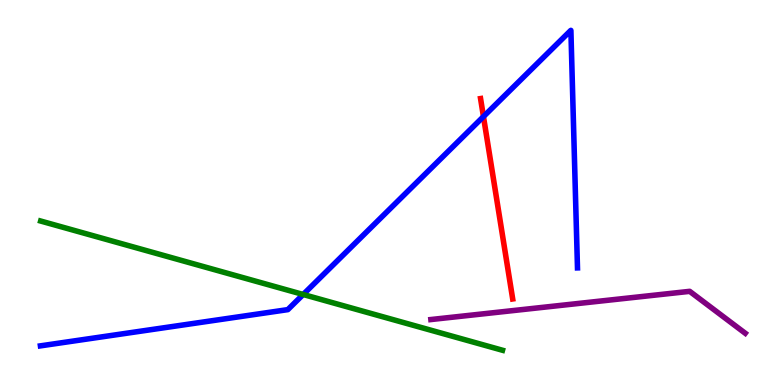[{'lines': ['blue', 'red'], 'intersections': [{'x': 6.24, 'y': 6.97}]}, {'lines': ['green', 'red'], 'intersections': []}, {'lines': ['purple', 'red'], 'intersections': []}, {'lines': ['blue', 'green'], 'intersections': [{'x': 3.91, 'y': 2.35}]}, {'lines': ['blue', 'purple'], 'intersections': []}, {'lines': ['green', 'purple'], 'intersections': []}]